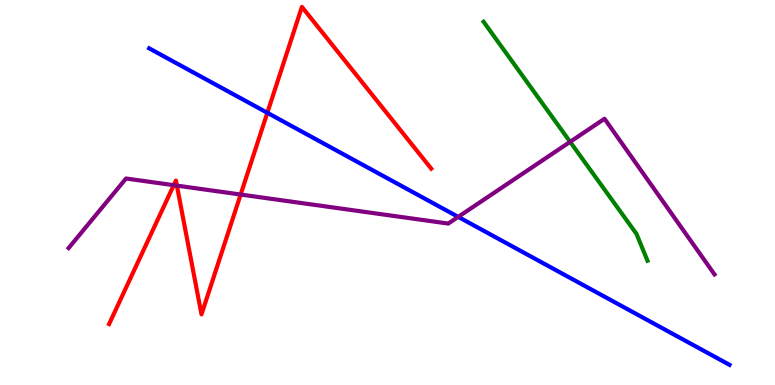[{'lines': ['blue', 'red'], 'intersections': [{'x': 3.45, 'y': 7.07}]}, {'lines': ['green', 'red'], 'intersections': []}, {'lines': ['purple', 'red'], 'intersections': [{'x': 2.24, 'y': 5.19}, {'x': 2.28, 'y': 5.18}, {'x': 3.1, 'y': 4.95}]}, {'lines': ['blue', 'green'], 'intersections': []}, {'lines': ['blue', 'purple'], 'intersections': [{'x': 5.91, 'y': 4.37}]}, {'lines': ['green', 'purple'], 'intersections': [{'x': 7.36, 'y': 6.32}]}]